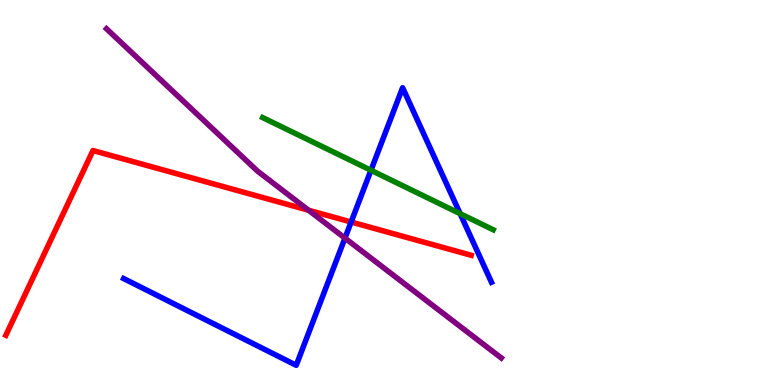[{'lines': ['blue', 'red'], 'intersections': [{'x': 4.53, 'y': 4.23}]}, {'lines': ['green', 'red'], 'intersections': []}, {'lines': ['purple', 'red'], 'intersections': [{'x': 3.98, 'y': 4.54}]}, {'lines': ['blue', 'green'], 'intersections': [{'x': 4.79, 'y': 5.58}, {'x': 5.94, 'y': 4.45}]}, {'lines': ['blue', 'purple'], 'intersections': [{'x': 4.45, 'y': 3.81}]}, {'lines': ['green', 'purple'], 'intersections': []}]